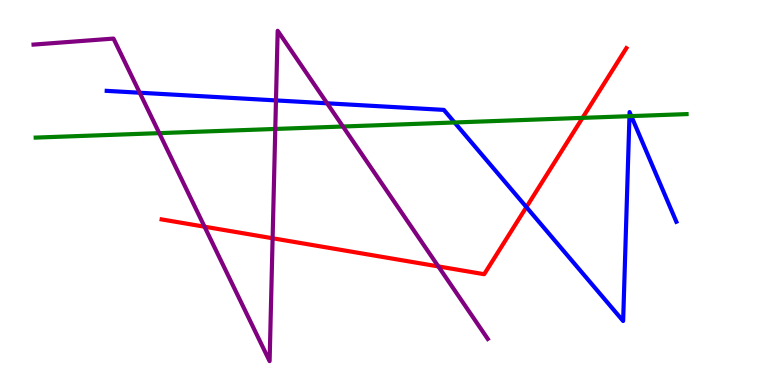[{'lines': ['blue', 'red'], 'intersections': [{'x': 6.79, 'y': 4.62}]}, {'lines': ['green', 'red'], 'intersections': [{'x': 7.52, 'y': 6.94}]}, {'lines': ['purple', 'red'], 'intersections': [{'x': 2.64, 'y': 4.11}, {'x': 3.52, 'y': 3.81}, {'x': 5.66, 'y': 3.08}]}, {'lines': ['blue', 'green'], 'intersections': [{'x': 5.87, 'y': 6.82}, {'x': 8.12, 'y': 6.98}, {'x': 8.15, 'y': 6.98}]}, {'lines': ['blue', 'purple'], 'intersections': [{'x': 1.8, 'y': 7.59}, {'x': 3.56, 'y': 7.39}, {'x': 4.22, 'y': 7.32}]}, {'lines': ['green', 'purple'], 'intersections': [{'x': 2.06, 'y': 6.54}, {'x': 3.55, 'y': 6.65}, {'x': 4.43, 'y': 6.71}]}]